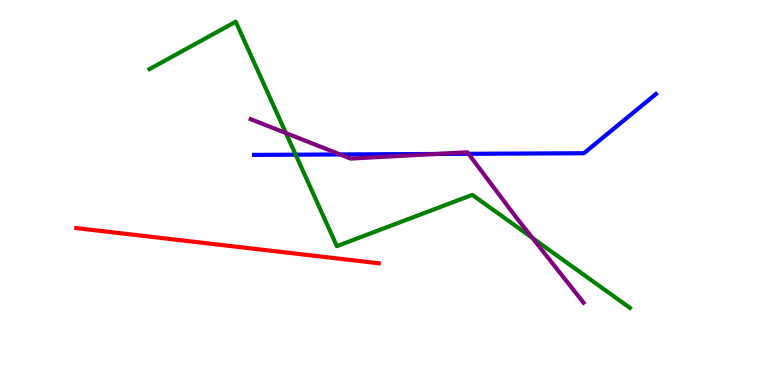[{'lines': ['blue', 'red'], 'intersections': []}, {'lines': ['green', 'red'], 'intersections': []}, {'lines': ['purple', 'red'], 'intersections': []}, {'lines': ['blue', 'green'], 'intersections': [{'x': 3.81, 'y': 5.98}]}, {'lines': ['blue', 'purple'], 'intersections': [{'x': 4.39, 'y': 5.99}, {'x': 5.62, 'y': 6.0}, {'x': 6.05, 'y': 6.0}]}, {'lines': ['green', 'purple'], 'intersections': [{'x': 3.69, 'y': 6.54}, {'x': 6.87, 'y': 3.82}]}]